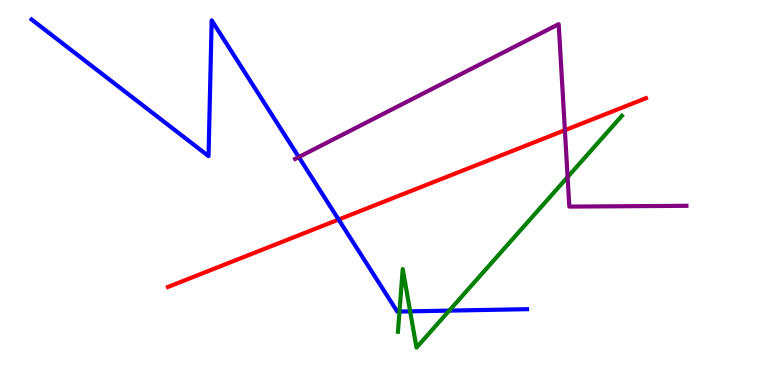[{'lines': ['blue', 'red'], 'intersections': [{'x': 4.37, 'y': 4.3}]}, {'lines': ['green', 'red'], 'intersections': []}, {'lines': ['purple', 'red'], 'intersections': [{'x': 7.29, 'y': 6.62}]}, {'lines': ['blue', 'green'], 'intersections': [{'x': 5.15, 'y': 1.91}, {'x': 5.29, 'y': 1.91}, {'x': 5.8, 'y': 1.93}]}, {'lines': ['blue', 'purple'], 'intersections': [{'x': 3.86, 'y': 5.92}]}, {'lines': ['green', 'purple'], 'intersections': [{'x': 7.32, 'y': 5.4}]}]